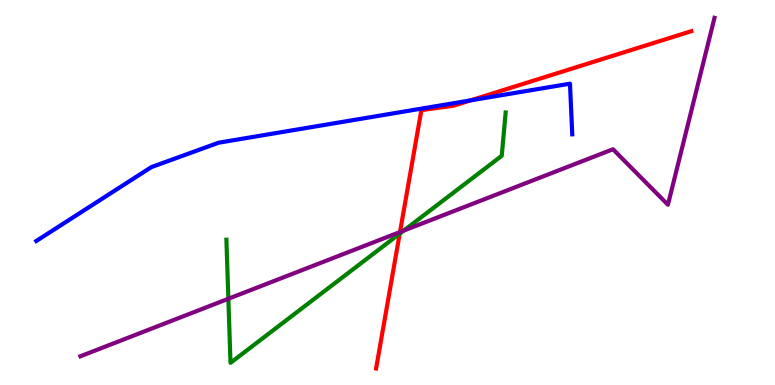[{'lines': ['blue', 'red'], 'intersections': [{'x': 6.07, 'y': 7.39}]}, {'lines': ['green', 'red'], 'intersections': [{'x': 5.16, 'y': 3.93}]}, {'lines': ['purple', 'red'], 'intersections': [{'x': 5.16, 'y': 3.97}]}, {'lines': ['blue', 'green'], 'intersections': []}, {'lines': ['blue', 'purple'], 'intersections': []}, {'lines': ['green', 'purple'], 'intersections': [{'x': 2.95, 'y': 2.24}, {'x': 5.21, 'y': 4.01}]}]